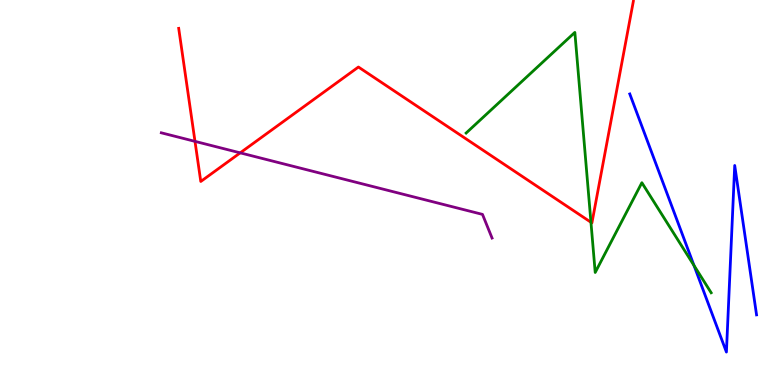[{'lines': ['blue', 'red'], 'intersections': []}, {'lines': ['green', 'red'], 'intersections': [{'x': 7.63, 'y': 4.23}]}, {'lines': ['purple', 'red'], 'intersections': [{'x': 2.52, 'y': 6.33}, {'x': 3.1, 'y': 6.03}]}, {'lines': ['blue', 'green'], 'intersections': [{'x': 8.95, 'y': 3.1}]}, {'lines': ['blue', 'purple'], 'intersections': []}, {'lines': ['green', 'purple'], 'intersections': []}]